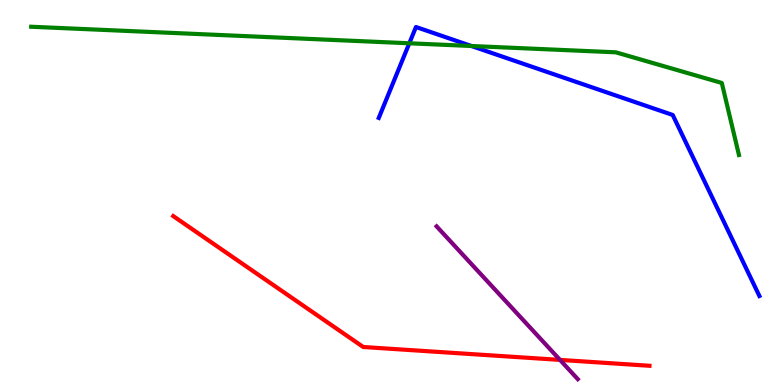[{'lines': ['blue', 'red'], 'intersections': []}, {'lines': ['green', 'red'], 'intersections': []}, {'lines': ['purple', 'red'], 'intersections': [{'x': 7.23, 'y': 0.652}]}, {'lines': ['blue', 'green'], 'intersections': [{'x': 5.28, 'y': 8.88}, {'x': 6.08, 'y': 8.81}]}, {'lines': ['blue', 'purple'], 'intersections': []}, {'lines': ['green', 'purple'], 'intersections': []}]